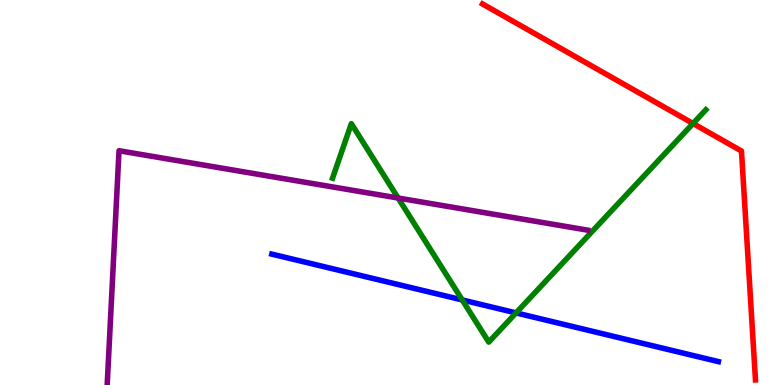[{'lines': ['blue', 'red'], 'intersections': []}, {'lines': ['green', 'red'], 'intersections': [{'x': 8.94, 'y': 6.79}]}, {'lines': ['purple', 'red'], 'intersections': []}, {'lines': ['blue', 'green'], 'intersections': [{'x': 5.96, 'y': 2.21}, {'x': 6.66, 'y': 1.87}]}, {'lines': ['blue', 'purple'], 'intersections': []}, {'lines': ['green', 'purple'], 'intersections': [{'x': 5.14, 'y': 4.86}]}]